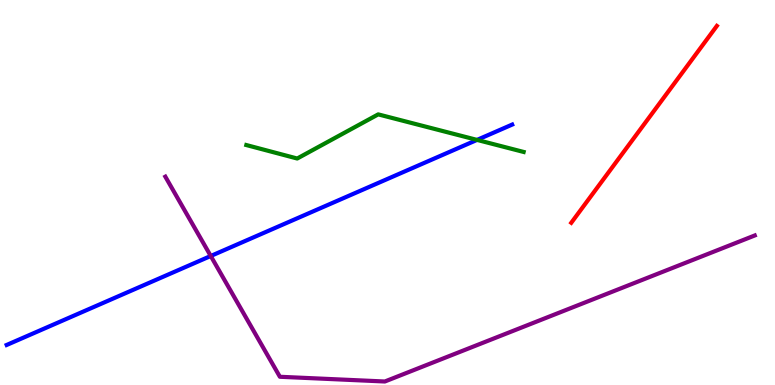[{'lines': ['blue', 'red'], 'intersections': []}, {'lines': ['green', 'red'], 'intersections': []}, {'lines': ['purple', 'red'], 'intersections': []}, {'lines': ['blue', 'green'], 'intersections': [{'x': 6.16, 'y': 6.37}]}, {'lines': ['blue', 'purple'], 'intersections': [{'x': 2.72, 'y': 3.35}]}, {'lines': ['green', 'purple'], 'intersections': []}]